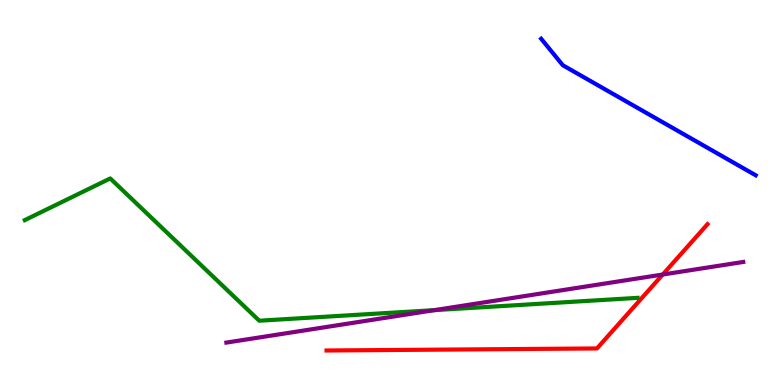[{'lines': ['blue', 'red'], 'intersections': []}, {'lines': ['green', 'red'], 'intersections': []}, {'lines': ['purple', 'red'], 'intersections': [{'x': 8.55, 'y': 2.87}]}, {'lines': ['blue', 'green'], 'intersections': []}, {'lines': ['blue', 'purple'], 'intersections': []}, {'lines': ['green', 'purple'], 'intersections': [{'x': 5.61, 'y': 1.94}]}]